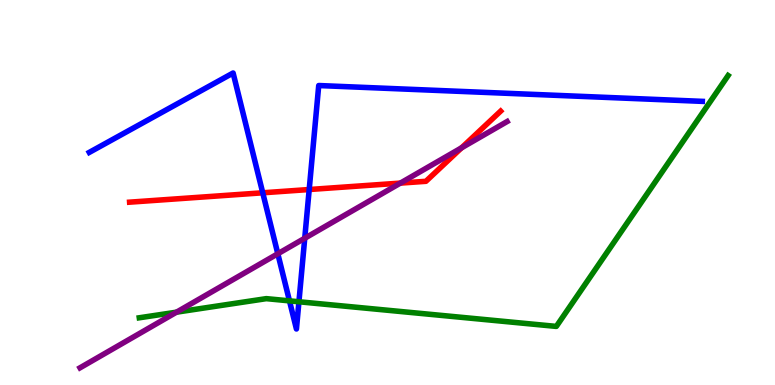[{'lines': ['blue', 'red'], 'intersections': [{'x': 3.39, 'y': 4.99}, {'x': 3.99, 'y': 5.08}]}, {'lines': ['green', 'red'], 'intersections': []}, {'lines': ['purple', 'red'], 'intersections': [{'x': 5.17, 'y': 5.24}, {'x': 5.96, 'y': 6.16}]}, {'lines': ['blue', 'green'], 'intersections': [{'x': 3.74, 'y': 2.19}, {'x': 3.86, 'y': 2.16}]}, {'lines': ['blue', 'purple'], 'intersections': [{'x': 3.58, 'y': 3.41}, {'x': 3.93, 'y': 3.81}]}, {'lines': ['green', 'purple'], 'intersections': [{'x': 2.28, 'y': 1.89}]}]